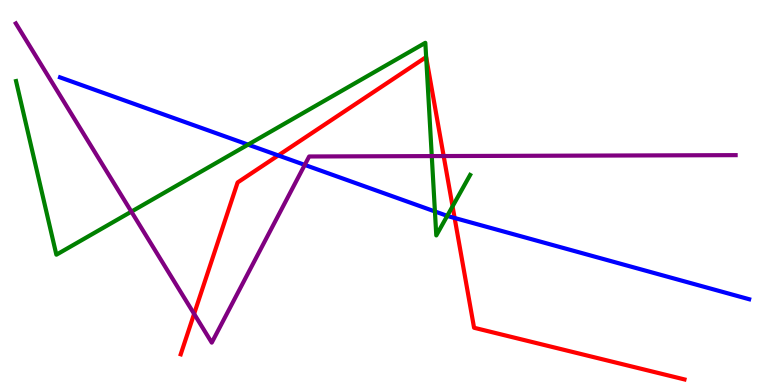[{'lines': ['blue', 'red'], 'intersections': [{'x': 3.59, 'y': 5.96}, {'x': 5.87, 'y': 4.34}]}, {'lines': ['green', 'red'], 'intersections': [{'x': 5.5, 'y': 8.52}, {'x': 5.84, 'y': 4.64}]}, {'lines': ['purple', 'red'], 'intersections': [{'x': 2.5, 'y': 1.85}, {'x': 5.72, 'y': 5.95}]}, {'lines': ['blue', 'green'], 'intersections': [{'x': 3.2, 'y': 6.24}, {'x': 5.61, 'y': 4.51}, {'x': 5.77, 'y': 4.39}]}, {'lines': ['blue', 'purple'], 'intersections': [{'x': 3.93, 'y': 5.72}]}, {'lines': ['green', 'purple'], 'intersections': [{'x': 1.7, 'y': 4.5}, {'x': 5.57, 'y': 5.95}]}]